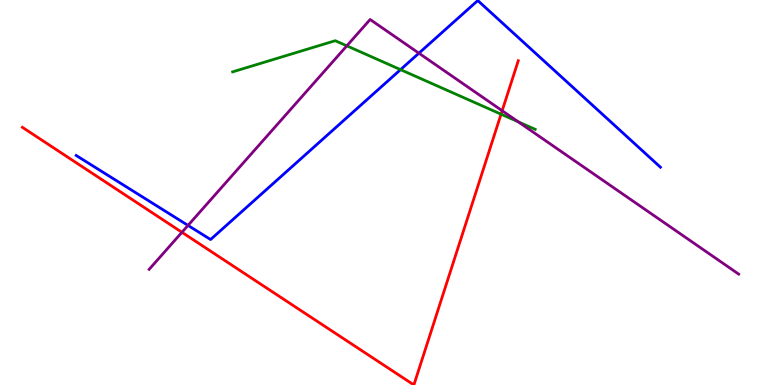[{'lines': ['blue', 'red'], 'intersections': []}, {'lines': ['green', 'red'], 'intersections': [{'x': 6.47, 'y': 7.03}]}, {'lines': ['purple', 'red'], 'intersections': [{'x': 2.35, 'y': 3.97}, {'x': 6.48, 'y': 7.12}]}, {'lines': ['blue', 'green'], 'intersections': [{'x': 5.17, 'y': 8.19}]}, {'lines': ['blue', 'purple'], 'intersections': [{'x': 2.43, 'y': 4.15}, {'x': 5.41, 'y': 8.62}]}, {'lines': ['green', 'purple'], 'intersections': [{'x': 4.48, 'y': 8.81}, {'x': 6.69, 'y': 6.84}]}]